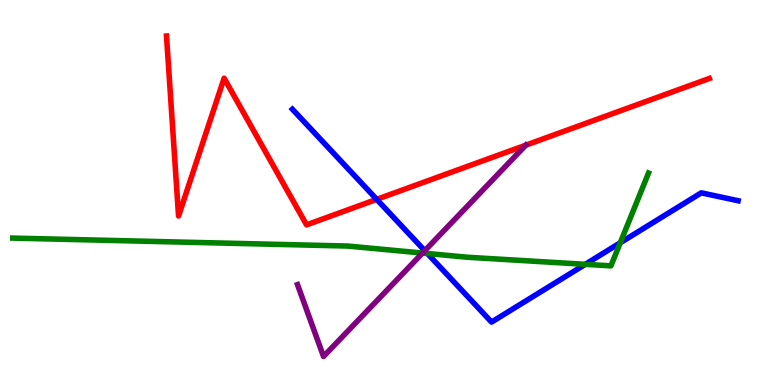[{'lines': ['blue', 'red'], 'intersections': [{'x': 4.86, 'y': 4.82}]}, {'lines': ['green', 'red'], 'intersections': []}, {'lines': ['purple', 'red'], 'intersections': [{'x': 6.78, 'y': 6.23}]}, {'lines': ['blue', 'green'], 'intersections': [{'x': 5.51, 'y': 3.42}, {'x': 7.55, 'y': 3.13}, {'x': 8.0, 'y': 3.69}]}, {'lines': ['blue', 'purple'], 'intersections': [{'x': 5.48, 'y': 3.49}]}, {'lines': ['green', 'purple'], 'intersections': [{'x': 5.45, 'y': 3.43}]}]